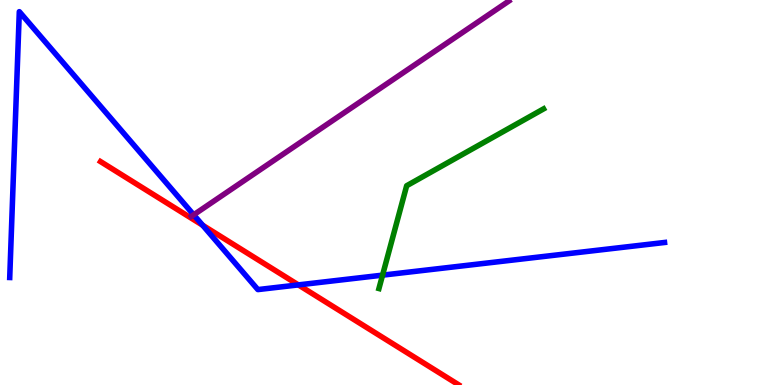[{'lines': ['blue', 'red'], 'intersections': [{'x': 2.61, 'y': 4.15}, {'x': 3.85, 'y': 2.6}]}, {'lines': ['green', 'red'], 'intersections': []}, {'lines': ['purple', 'red'], 'intersections': []}, {'lines': ['blue', 'green'], 'intersections': [{'x': 4.94, 'y': 2.85}]}, {'lines': ['blue', 'purple'], 'intersections': [{'x': 2.5, 'y': 4.42}]}, {'lines': ['green', 'purple'], 'intersections': []}]